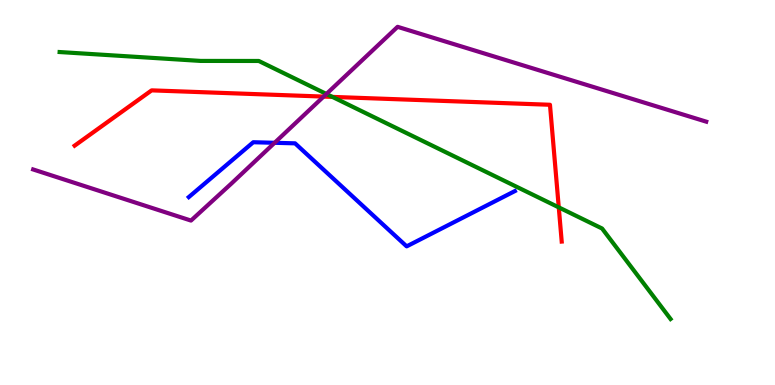[{'lines': ['blue', 'red'], 'intersections': []}, {'lines': ['green', 'red'], 'intersections': [{'x': 4.29, 'y': 7.48}, {'x': 7.21, 'y': 4.61}]}, {'lines': ['purple', 'red'], 'intersections': [{'x': 4.18, 'y': 7.49}]}, {'lines': ['blue', 'green'], 'intersections': []}, {'lines': ['blue', 'purple'], 'intersections': [{'x': 3.54, 'y': 6.29}]}, {'lines': ['green', 'purple'], 'intersections': [{'x': 4.21, 'y': 7.56}]}]